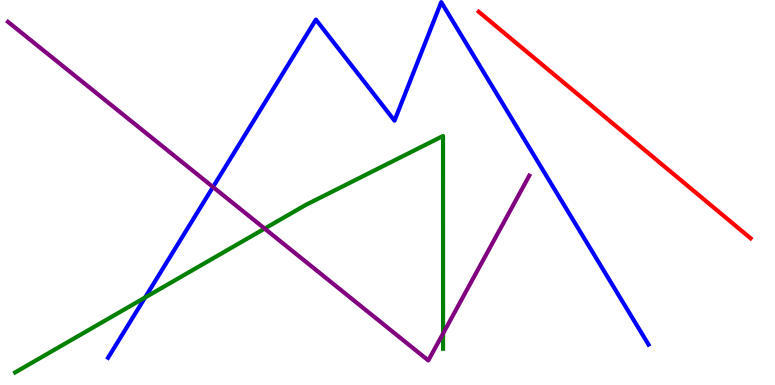[{'lines': ['blue', 'red'], 'intersections': []}, {'lines': ['green', 'red'], 'intersections': []}, {'lines': ['purple', 'red'], 'intersections': []}, {'lines': ['blue', 'green'], 'intersections': [{'x': 1.87, 'y': 2.27}]}, {'lines': ['blue', 'purple'], 'intersections': [{'x': 2.75, 'y': 5.14}]}, {'lines': ['green', 'purple'], 'intersections': [{'x': 3.41, 'y': 4.06}, {'x': 5.72, 'y': 1.34}]}]